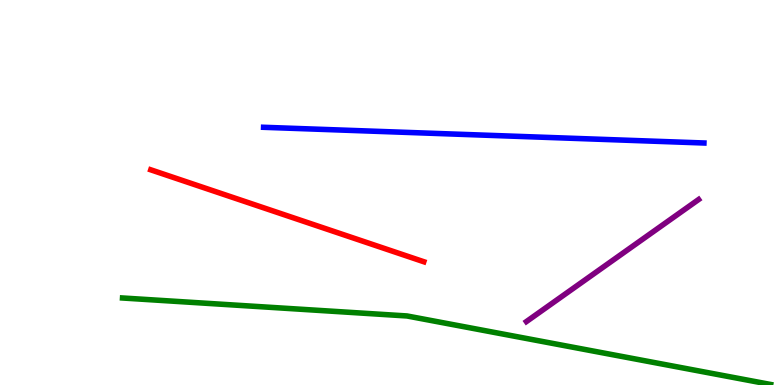[{'lines': ['blue', 'red'], 'intersections': []}, {'lines': ['green', 'red'], 'intersections': []}, {'lines': ['purple', 'red'], 'intersections': []}, {'lines': ['blue', 'green'], 'intersections': []}, {'lines': ['blue', 'purple'], 'intersections': []}, {'lines': ['green', 'purple'], 'intersections': []}]